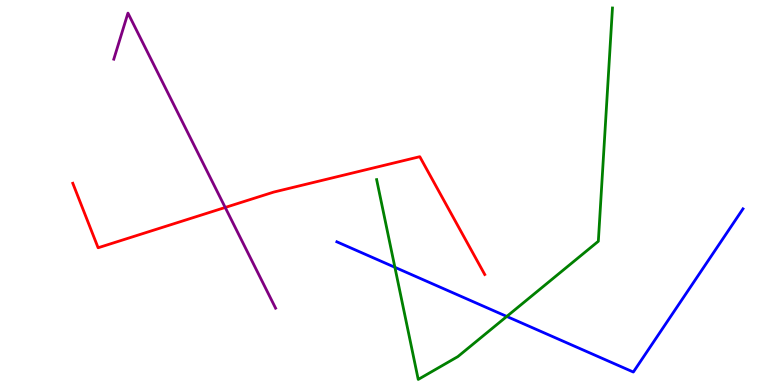[{'lines': ['blue', 'red'], 'intersections': []}, {'lines': ['green', 'red'], 'intersections': []}, {'lines': ['purple', 'red'], 'intersections': [{'x': 2.91, 'y': 4.61}]}, {'lines': ['blue', 'green'], 'intersections': [{'x': 5.1, 'y': 3.06}, {'x': 6.54, 'y': 1.78}]}, {'lines': ['blue', 'purple'], 'intersections': []}, {'lines': ['green', 'purple'], 'intersections': []}]